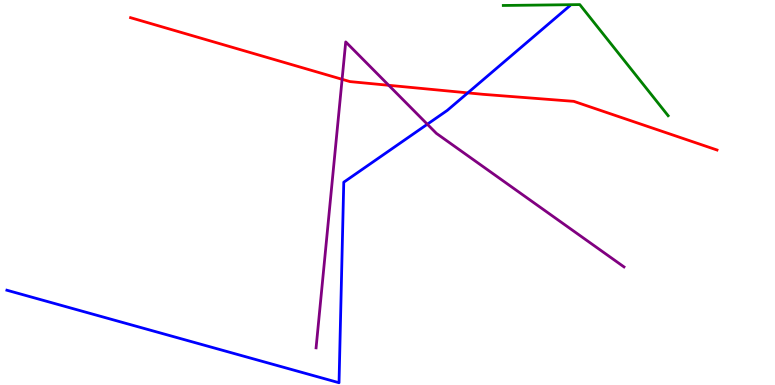[{'lines': ['blue', 'red'], 'intersections': [{'x': 6.04, 'y': 7.59}]}, {'lines': ['green', 'red'], 'intersections': []}, {'lines': ['purple', 'red'], 'intersections': [{'x': 4.41, 'y': 7.94}, {'x': 5.02, 'y': 7.78}]}, {'lines': ['blue', 'green'], 'intersections': []}, {'lines': ['blue', 'purple'], 'intersections': [{'x': 5.51, 'y': 6.77}]}, {'lines': ['green', 'purple'], 'intersections': []}]